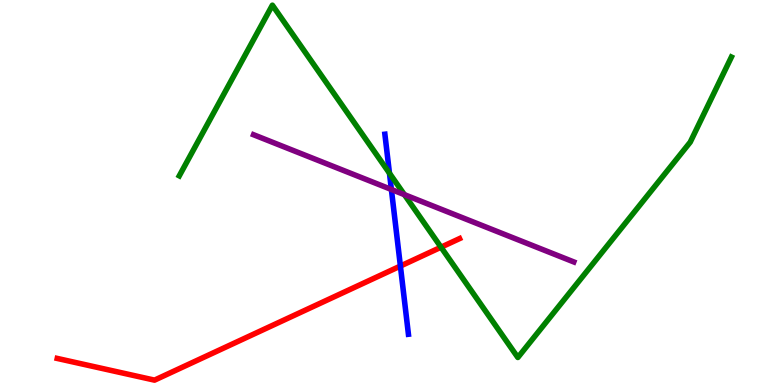[{'lines': ['blue', 'red'], 'intersections': [{'x': 5.17, 'y': 3.09}]}, {'lines': ['green', 'red'], 'intersections': [{'x': 5.69, 'y': 3.58}]}, {'lines': ['purple', 'red'], 'intersections': []}, {'lines': ['blue', 'green'], 'intersections': [{'x': 5.03, 'y': 5.5}]}, {'lines': ['blue', 'purple'], 'intersections': [{'x': 5.05, 'y': 5.08}]}, {'lines': ['green', 'purple'], 'intersections': [{'x': 5.22, 'y': 4.94}]}]